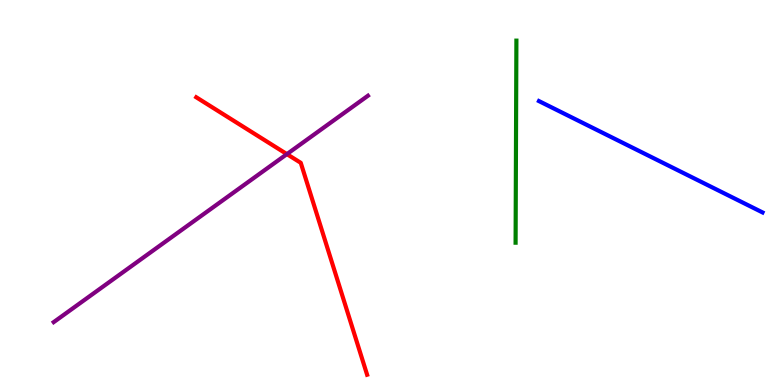[{'lines': ['blue', 'red'], 'intersections': []}, {'lines': ['green', 'red'], 'intersections': []}, {'lines': ['purple', 'red'], 'intersections': [{'x': 3.7, 'y': 6.0}]}, {'lines': ['blue', 'green'], 'intersections': []}, {'lines': ['blue', 'purple'], 'intersections': []}, {'lines': ['green', 'purple'], 'intersections': []}]